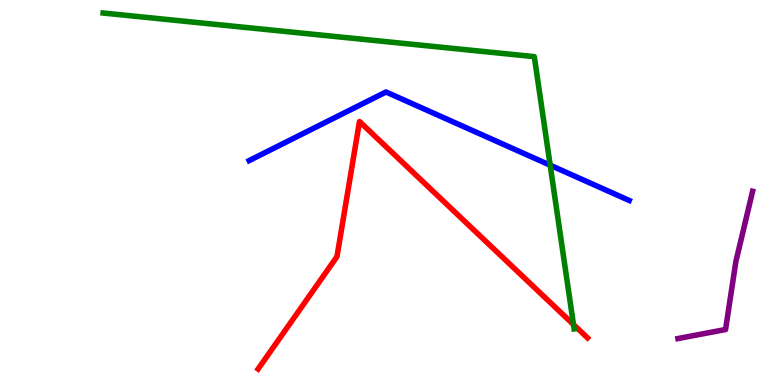[{'lines': ['blue', 'red'], 'intersections': []}, {'lines': ['green', 'red'], 'intersections': [{'x': 7.4, 'y': 1.57}]}, {'lines': ['purple', 'red'], 'intersections': []}, {'lines': ['blue', 'green'], 'intersections': [{'x': 7.1, 'y': 5.71}]}, {'lines': ['blue', 'purple'], 'intersections': []}, {'lines': ['green', 'purple'], 'intersections': []}]